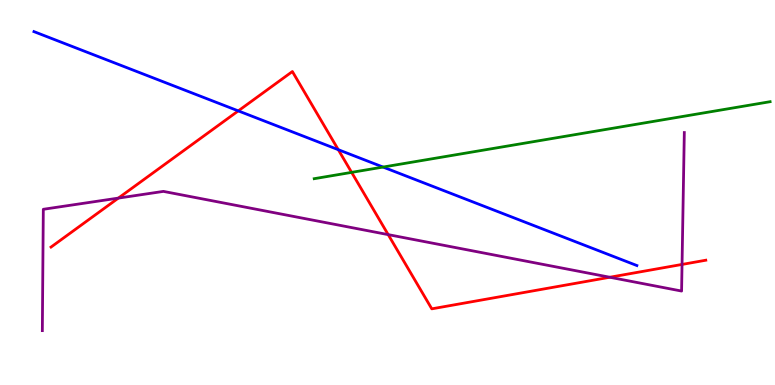[{'lines': ['blue', 'red'], 'intersections': [{'x': 3.07, 'y': 7.12}, {'x': 4.37, 'y': 6.11}]}, {'lines': ['green', 'red'], 'intersections': [{'x': 4.54, 'y': 5.52}]}, {'lines': ['purple', 'red'], 'intersections': [{'x': 1.53, 'y': 4.85}, {'x': 5.01, 'y': 3.91}, {'x': 7.87, 'y': 2.8}, {'x': 8.8, 'y': 3.13}]}, {'lines': ['blue', 'green'], 'intersections': [{'x': 4.94, 'y': 5.66}]}, {'lines': ['blue', 'purple'], 'intersections': []}, {'lines': ['green', 'purple'], 'intersections': []}]